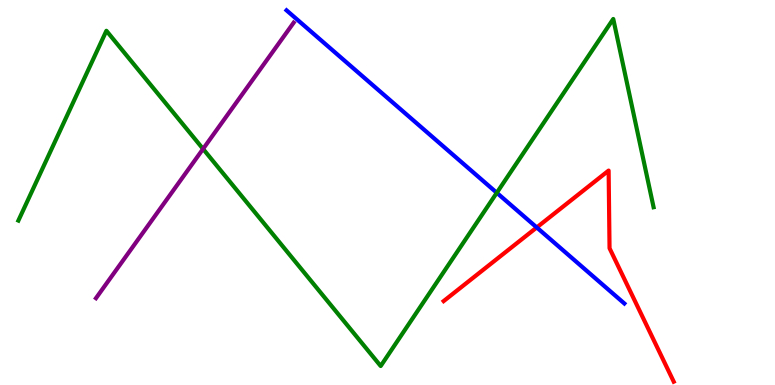[{'lines': ['blue', 'red'], 'intersections': [{'x': 6.93, 'y': 4.09}]}, {'lines': ['green', 'red'], 'intersections': []}, {'lines': ['purple', 'red'], 'intersections': []}, {'lines': ['blue', 'green'], 'intersections': [{'x': 6.41, 'y': 4.99}]}, {'lines': ['blue', 'purple'], 'intersections': []}, {'lines': ['green', 'purple'], 'intersections': [{'x': 2.62, 'y': 6.13}]}]